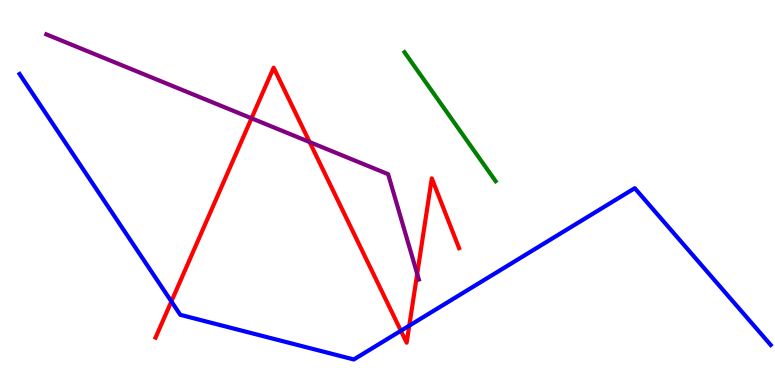[{'lines': ['blue', 'red'], 'intersections': [{'x': 2.21, 'y': 2.17}, {'x': 5.17, 'y': 1.41}, {'x': 5.28, 'y': 1.54}]}, {'lines': ['green', 'red'], 'intersections': []}, {'lines': ['purple', 'red'], 'intersections': [{'x': 3.25, 'y': 6.93}, {'x': 4.0, 'y': 6.31}, {'x': 5.38, 'y': 2.89}]}, {'lines': ['blue', 'green'], 'intersections': []}, {'lines': ['blue', 'purple'], 'intersections': []}, {'lines': ['green', 'purple'], 'intersections': []}]